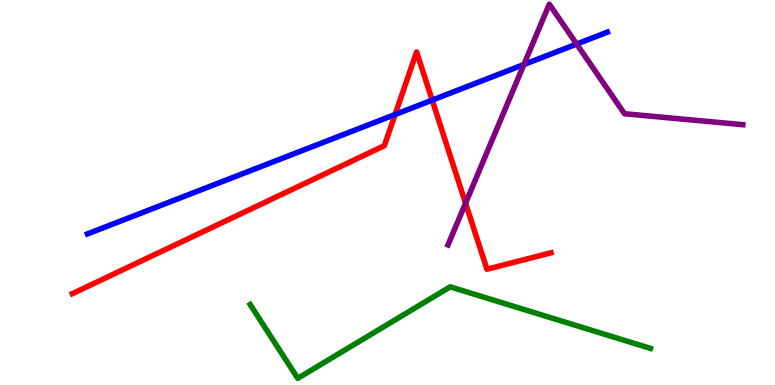[{'lines': ['blue', 'red'], 'intersections': [{'x': 5.1, 'y': 7.03}, {'x': 5.58, 'y': 7.4}]}, {'lines': ['green', 'red'], 'intersections': []}, {'lines': ['purple', 'red'], 'intersections': [{'x': 6.01, 'y': 4.72}]}, {'lines': ['blue', 'green'], 'intersections': []}, {'lines': ['blue', 'purple'], 'intersections': [{'x': 6.76, 'y': 8.32}, {'x': 7.44, 'y': 8.86}]}, {'lines': ['green', 'purple'], 'intersections': []}]